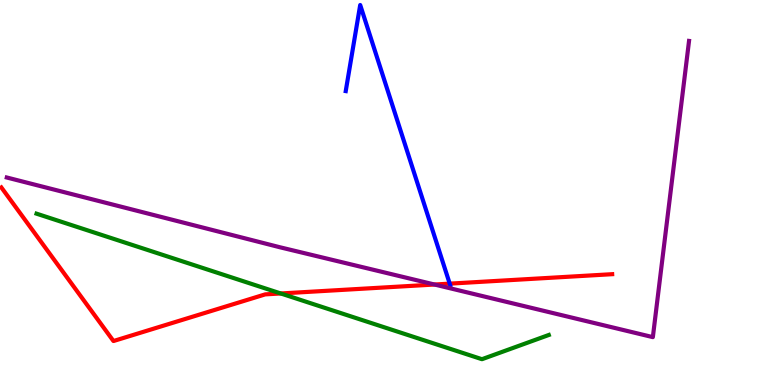[{'lines': ['blue', 'red'], 'intersections': [{'x': 5.8, 'y': 2.63}]}, {'lines': ['green', 'red'], 'intersections': [{'x': 3.62, 'y': 2.38}]}, {'lines': ['purple', 'red'], 'intersections': [{'x': 5.61, 'y': 2.61}]}, {'lines': ['blue', 'green'], 'intersections': []}, {'lines': ['blue', 'purple'], 'intersections': []}, {'lines': ['green', 'purple'], 'intersections': []}]